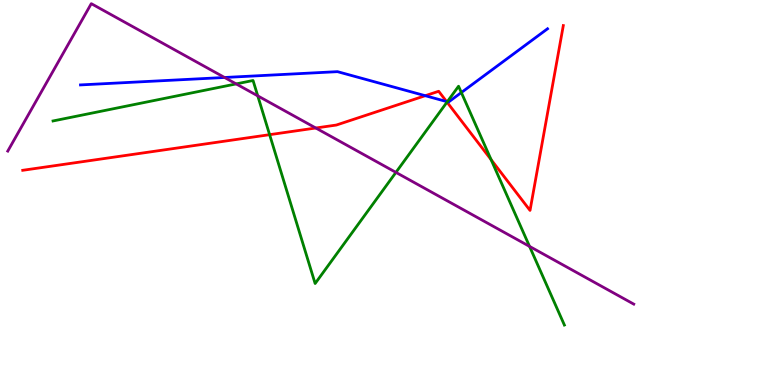[{'lines': ['blue', 'red'], 'intersections': [{'x': 5.49, 'y': 7.51}, {'x': 5.76, 'y': 7.36}]}, {'lines': ['green', 'red'], 'intersections': [{'x': 3.48, 'y': 6.5}, {'x': 5.77, 'y': 7.35}, {'x': 6.34, 'y': 5.85}]}, {'lines': ['purple', 'red'], 'intersections': [{'x': 4.07, 'y': 6.68}]}, {'lines': ['blue', 'green'], 'intersections': [{'x': 5.77, 'y': 7.36}, {'x': 5.95, 'y': 7.6}]}, {'lines': ['blue', 'purple'], 'intersections': [{'x': 2.9, 'y': 7.99}]}, {'lines': ['green', 'purple'], 'intersections': [{'x': 3.05, 'y': 7.82}, {'x': 3.33, 'y': 7.51}, {'x': 5.11, 'y': 5.52}, {'x': 6.83, 'y': 3.6}]}]